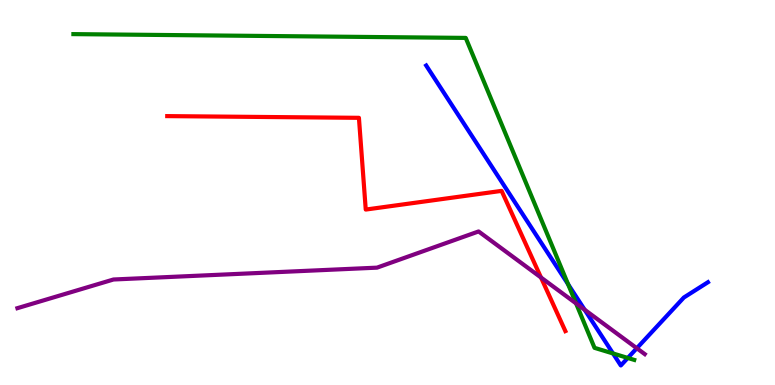[{'lines': ['blue', 'red'], 'intersections': []}, {'lines': ['green', 'red'], 'intersections': []}, {'lines': ['purple', 'red'], 'intersections': [{'x': 6.98, 'y': 2.79}]}, {'lines': ['blue', 'green'], 'intersections': [{'x': 7.33, 'y': 2.62}, {'x': 7.91, 'y': 0.819}, {'x': 8.1, 'y': 0.703}]}, {'lines': ['blue', 'purple'], 'intersections': [{'x': 7.54, 'y': 1.95}, {'x': 8.22, 'y': 0.955}]}, {'lines': ['green', 'purple'], 'intersections': [{'x': 7.43, 'y': 2.12}]}]